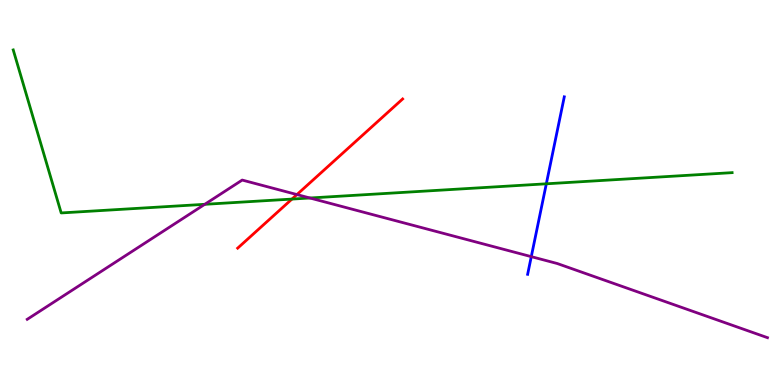[{'lines': ['blue', 'red'], 'intersections': []}, {'lines': ['green', 'red'], 'intersections': [{'x': 3.77, 'y': 4.83}]}, {'lines': ['purple', 'red'], 'intersections': [{'x': 3.83, 'y': 4.95}]}, {'lines': ['blue', 'green'], 'intersections': [{'x': 7.05, 'y': 5.23}]}, {'lines': ['blue', 'purple'], 'intersections': [{'x': 6.86, 'y': 3.33}]}, {'lines': ['green', 'purple'], 'intersections': [{'x': 2.64, 'y': 4.69}, {'x': 4.0, 'y': 4.86}]}]